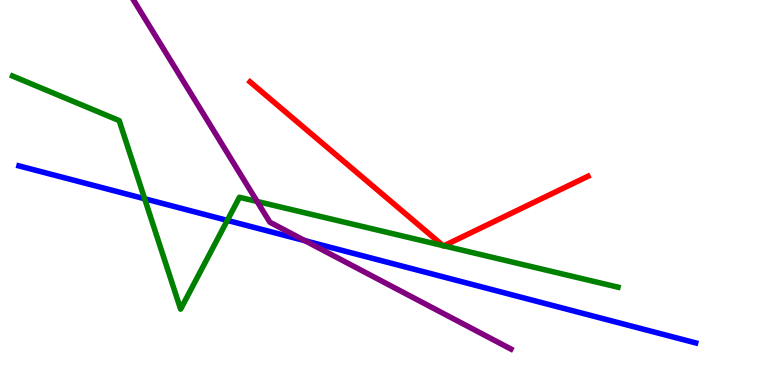[{'lines': ['blue', 'red'], 'intersections': []}, {'lines': ['green', 'red'], 'intersections': [{'x': 5.72, 'y': 3.62}, {'x': 5.73, 'y': 3.62}]}, {'lines': ['purple', 'red'], 'intersections': []}, {'lines': ['blue', 'green'], 'intersections': [{'x': 1.87, 'y': 4.84}, {'x': 2.93, 'y': 4.28}]}, {'lines': ['blue', 'purple'], 'intersections': [{'x': 3.93, 'y': 3.75}]}, {'lines': ['green', 'purple'], 'intersections': [{'x': 3.32, 'y': 4.77}]}]